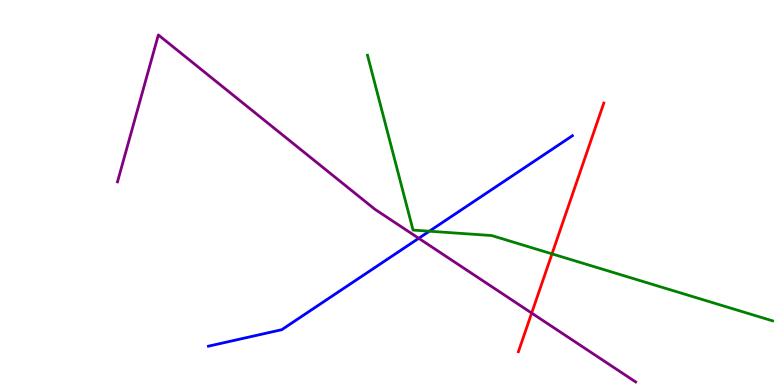[{'lines': ['blue', 'red'], 'intersections': []}, {'lines': ['green', 'red'], 'intersections': [{'x': 7.12, 'y': 3.41}]}, {'lines': ['purple', 'red'], 'intersections': [{'x': 6.86, 'y': 1.87}]}, {'lines': ['blue', 'green'], 'intersections': [{'x': 5.54, 'y': 3.99}]}, {'lines': ['blue', 'purple'], 'intersections': [{'x': 5.4, 'y': 3.81}]}, {'lines': ['green', 'purple'], 'intersections': []}]